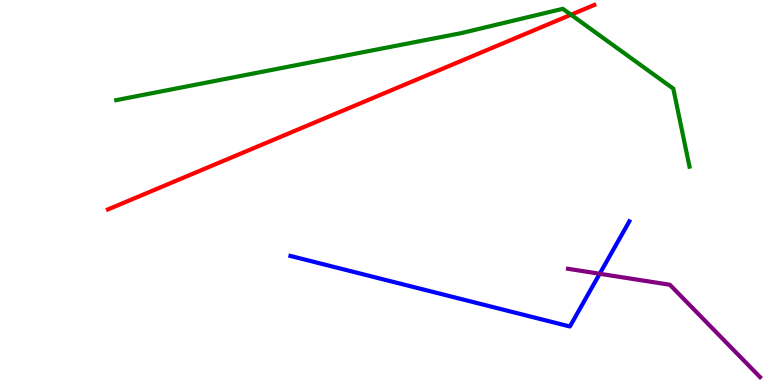[{'lines': ['blue', 'red'], 'intersections': []}, {'lines': ['green', 'red'], 'intersections': [{'x': 7.37, 'y': 9.62}]}, {'lines': ['purple', 'red'], 'intersections': []}, {'lines': ['blue', 'green'], 'intersections': []}, {'lines': ['blue', 'purple'], 'intersections': [{'x': 7.74, 'y': 2.89}]}, {'lines': ['green', 'purple'], 'intersections': []}]